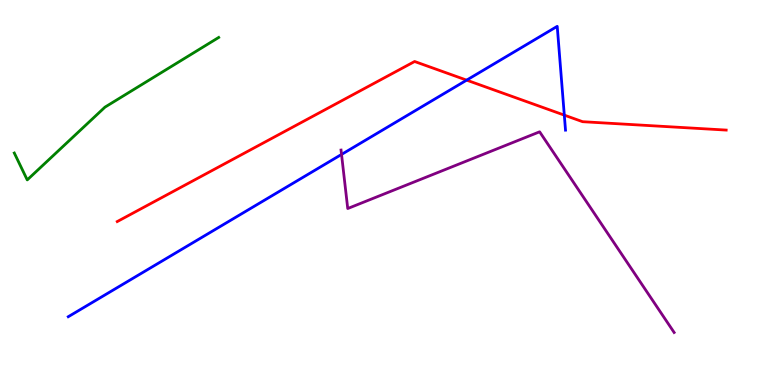[{'lines': ['blue', 'red'], 'intersections': [{'x': 6.02, 'y': 7.92}, {'x': 7.28, 'y': 7.01}]}, {'lines': ['green', 'red'], 'intersections': []}, {'lines': ['purple', 'red'], 'intersections': []}, {'lines': ['blue', 'green'], 'intersections': []}, {'lines': ['blue', 'purple'], 'intersections': [{'x': 4.41, 'y': 5.99}]}, {'lines': ['green', 'purple'], 'intersections': []}]